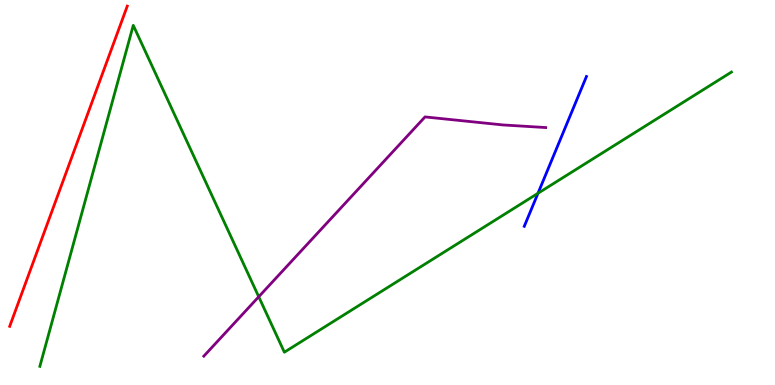[{'lines': ['blue', 'red'], 'intersections': []}, {'lines': ['green', 'red'], 'intersections': []}, {'lines': ['purple', 'red'], 'intersections': []}, {'lines': ['blue', 'green'], 'intersections': [{'x': 6.94, 'y': 4.98}]}, {'lines': ['blue', 'purple'], 'intersections': []}, {'lines': ['green', 'purple'], 'intersections': [{'x': 3.34, 'y': 2.29}]}]